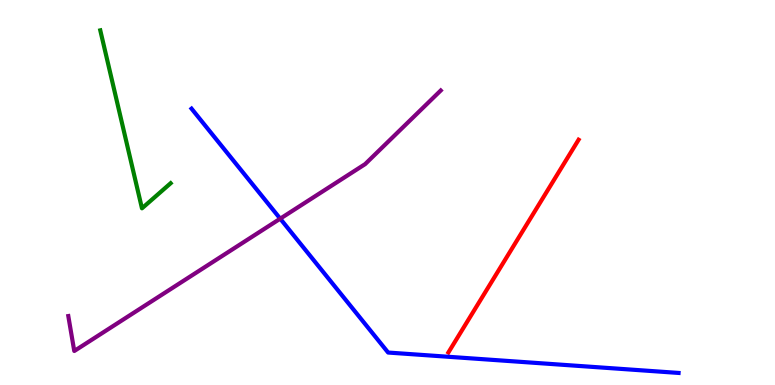[{'lines': ['blue', 'red'], 'intersections': []}, {'lines': ['green', 'red'], 'intersections': []}, {'lines': ['purple', 'red'], 'intersections': []}, {'lines': ['blue', 'green'], 'intersections': []}, {'lines': ['blue', 'purple'], 'intersections': [{'x': 3.62, 'y': 4.32}]}, {'lines': ['green', 'purple'], 'intersections': []}]